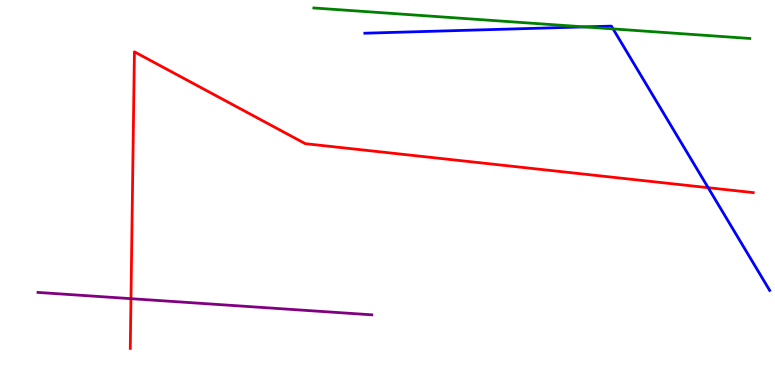[{'lines': ['blue', 'red'], 'intersections': [{'x': 9.14, 'y': 5.13}]}, {'lines': ['green', 'red'], 'intersections': []}, {'lines': ['purple', 'red'], 'intersections': [{'x': 1.69, 'y': 2.24}]}, {'lines': ['blue', 'green'], 'intersections': [{'x': 7.54, 'y': 9.3}, {'x': 7.91, 'y': 9.25}]}, {'lines': ['blue', 'purple'], 'intersections': []}, {'lines': ['green', 'purple'], 'intersections': []}]